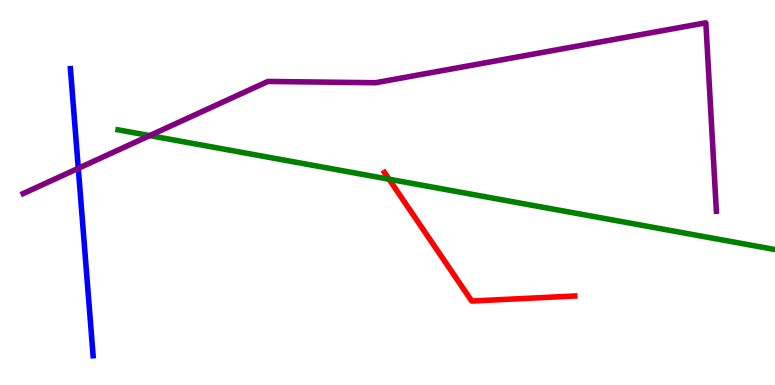[{'lines': ['blue', 'red'], 'intersections': []}, {'lines': ['green', 'red'], 'intersections': [{'x': 5.02, 'y': 5.35}]}, {'lines': ['purple', 'red'], 'intersections': []}, {'lines': ['blue', 'green'], 'intersections': []}, {'lines': ['blue', 'purple'], 'intersections': [{'x': 1.01, 'y': 5.63}]}, {'lines': ['green', 'purple'], 'intersections': [{'x': 1.93, 'y': 6.48}]}]